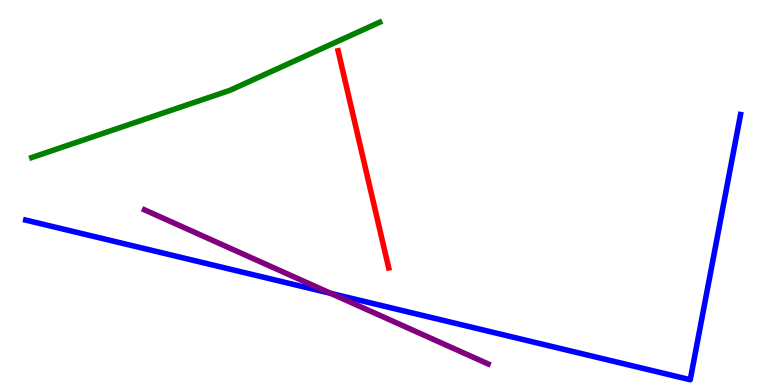[{'lines': ['blue', 'red'], 'intersections': []}, {'lines': ['green', 'red'], 'intersections': []}, {'lines': ['purple', 'red'], 'intersections': []}, {'lines': ['blue', 'green'], 'intersections': []}, {'lines': ['blue', 'purple'], 'intersections': [{'x': 4.27, 'y': 2.38}]}, {'lines': ['green', 'purple'], 'intersections': []}]